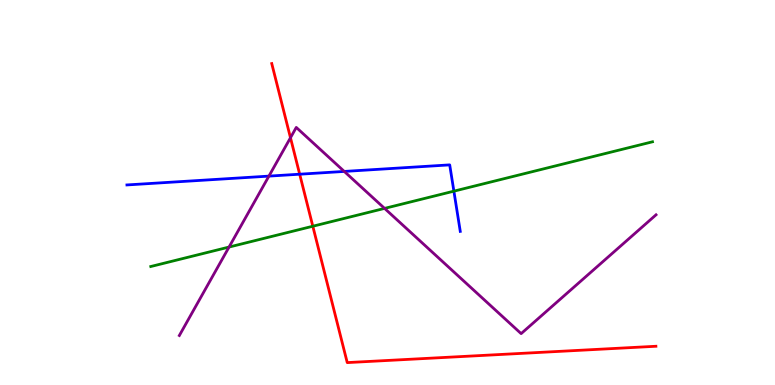[{'lines': ['blue', 'red'], 'intersections': [{'x': 3.87, 'y': 5.48}]}, {'lines': ['green', 'red'], 'intersections': [{'x': 4.04, 'y': 4.12}]}, {'lines': ['purple', 'red'], 'intersections': [{'x': 3.75, 'y': 6.42}]}, {'lines': ['blue', 'green'], 'intersections': [{'x': 5.86, 'y': 5.03}]}, {'lines': ['blue', 'purple'], 'intersections': [{'x': 3.47, 'y': 5.43}, {'x': 4.44, 'y': 5.55}]}, {'lines': ['green', 'purple'], 'intersections': [{'x': 2.96, 'y': 3.58}, {'x': 4.96, 'y': 4.59}]}]